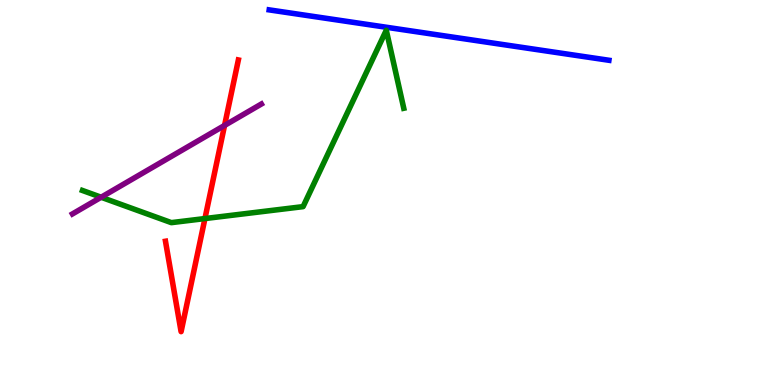[{'lines': ['blue', 'red'], 'intersections': []}, {'lines': ['green', 'red'], 'intersections': [{'x': 2.64, 'y': 4.32}]}, {'lines': ['purple', 'red'], 'intersections': [{'x': 2.9, 'y': 6.74}]}, {'lines': ['blue', 'green'], 'intersections': []}, {'lines': ['blue', 'purple'], 'intersections': []}, {'lines': ['green', 'purple'], 'intersections': [{'x': 1.31, 'y': 4.88}]}]